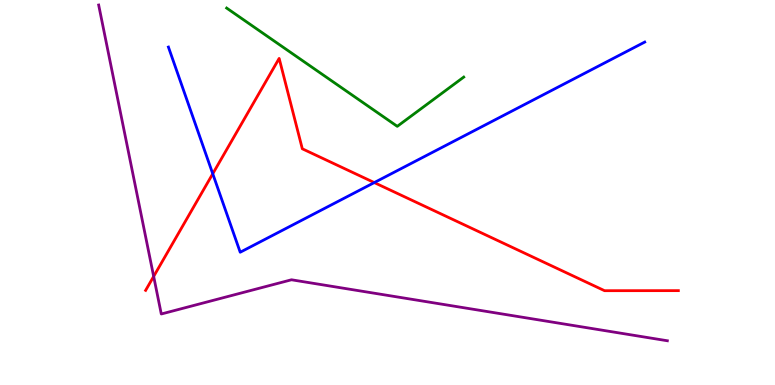[{'lines': ['blue', 'red'], 'intersections': [{'x': 2.75, 'y': 5.49}, {'x': 4.83, 'y': 5.26}]}, {'lines': ['green', 'red'], 'intersections': []}, {'lines': ['purple', 'red'], 'intersections': [{'x': 1.98, 'y': 2.82}]}, {'lines': ['blue', 'green'], 'intersections': []}, {'lines': ['blue', 'purple'], 'intersections': []}, {'lines': ['green', 'purple'], 'intersections': []}]